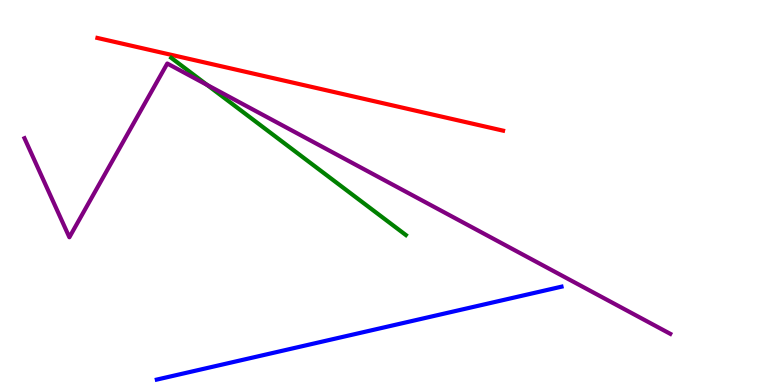[{'lines': ['blue', 'red'], 'intersections': []}, {'lines': ['green', 'red'], 'intersections': []}, {'lines': ['purple', 'red'], 'intersections': []}, {'lines': ['blue', 'green'], 'intersections': []}, {'lines': ['blue', 'purple'], 'intersections': []}, {'lines': ['green', 'purple'], 'intersections': [{'x': 2.67, 'y': 7.79}]}]